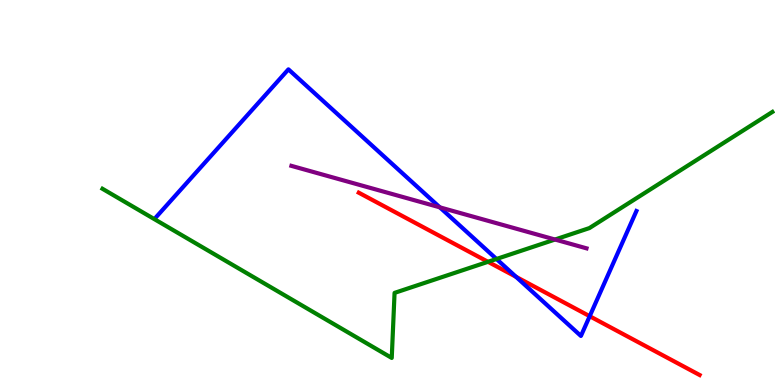[{'lines': ['blue', 'red'], 'intersections': [{'x': 6.66, 'y': 2.81}, {'x': 7.61, 'y': 1.79}]}, {'lines': ['green', 'red'], 'intersections': [{'x': 6.3, 'y': 3.2}]}, {'lines': ['purple', 'red'], 'intersections': []}, {'lines': ['blue', 'green'], 'intersections': [{'x': 6.41, 'y': 3.27}]}, {'lines': ['blue', 'purple'], 'intersections': [{'x': 5.67, 'y': 4.61}]}, {'lines': ['green', 'purple'], 'intersections': [{'x': 7.16, 'y': 3.78}]}]